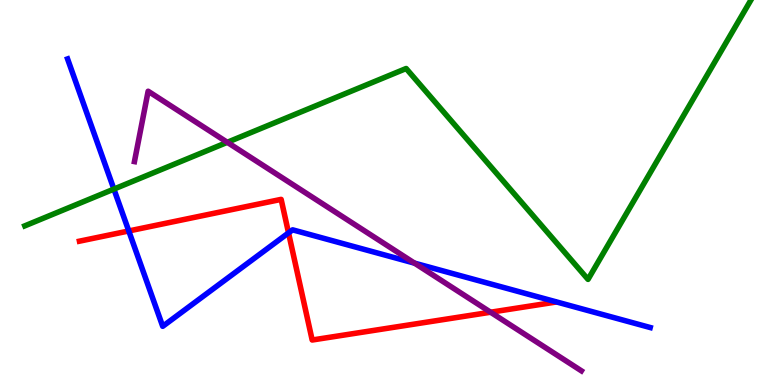[{'lines': ['blue', 'red'], 'intersections': [{'x': 1.66, 'y': 4.0}, {'x': 3.72, 'y': 3.95}]}, {'lines': ['green', 'red'], 'intersections': []}, {'lines': ['purple', 'red'], 'intersections': [{'x': 6.33, 'y': 1.89}]}, {'lines': ['blue', 'green'], 'intersections': [{'x': 1.47, 'y': 5.09}]}, {'lines': ['blue', 'purple'], 'intersections': [{'x': 5.35, 'y': 3.17}]}, {'lines': ['green', 'purple'], 'intersections': [{'x': 2.93, 'y': 6.3}]}]